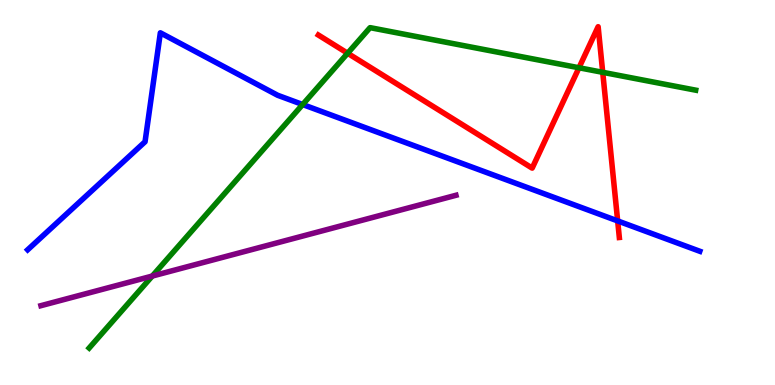[{'lines': ['blue', 'red'], 'intersections': [{'x': 7.97, 'y': 4.26}]}, {'lines': ['green', 'red'], 'intersections': [{'x': 4.49, 'y': 8.62}, {'x': 7.47, 'y': 8.24}, {'x': 7.78, 'y': 8.12}]}, {'lines': ['purple', 'red'], 'intersections': []}, {'lines': ['blue', 'green'], 'intersections': [{'x': 3.91, 'y': 7.29}]}, {'lines': ['blue', 'purple'], 'intersections': []}, {'lines': ['green', 'purple'], 'intersections': [{'x': 1.96, 'y': 2.83}]}]